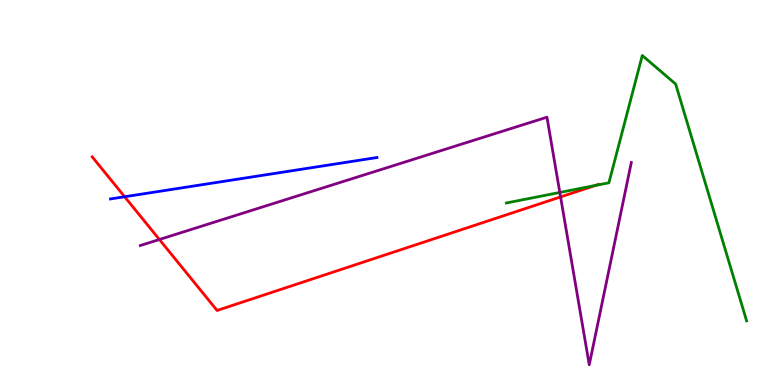[{'lines': ['blue', 'red'], 'intersections': [{'x': 1.61, 'y': 4.89}]}, {'lines': ['green', 'red'], 'intersections': [{'x': 7.68, 'y': 5.18}]}, {'lines': ['purple', 'red'], 'intersections': [{'x': 2.06, 'y': 3.78}, {'x': 7.23, 'y': 4.88}]}, {'lines': ['blue', 'green'], 'intersections': []}, {'lines': ['blue', 'purple'], 'intersections': []}, {'lines': ['green', 'purple'], 'intersections': [{'x': 7.22, 'y': 5.0}]}]